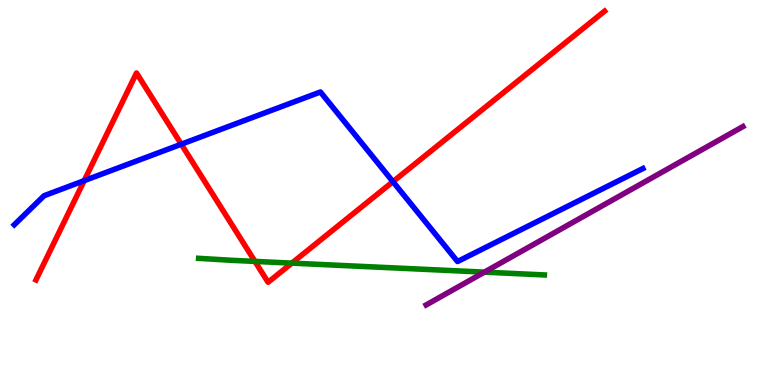[{'lines': ['blue', 'red'], 'intersections': [{'x': 1.09, 'y': 5.31}, {'x': 2.34, 'y': 6.25}, {'x': 5.07, 'y': 5.28}]}, {'lines': ['green', 'red'], 'intersections': [{'x': 3.29, 'y': 3.21}, {'x': 3.77, 'y': 3.17}]}, {'lines': ['purple', 'red'], 'intersections': []}, {'lines': ['blue', 'green'], 'intersections': []}, {'lines': ['blue', 'purple'], 'intersections': []}, {'lines': ['green', 'purple'], 'intersections': [{'x': 6.25, 'y': 2.93}]}]